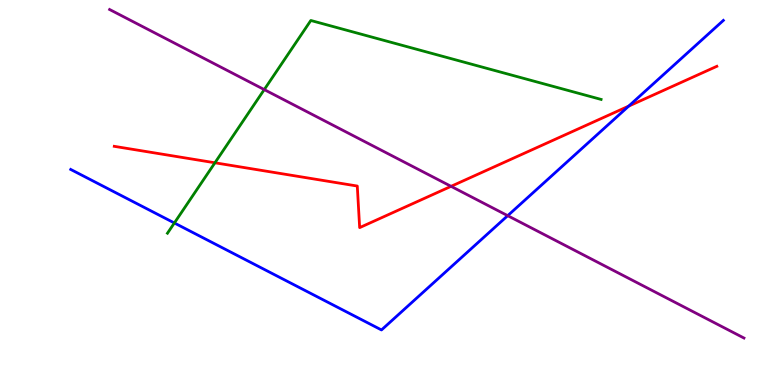[{'lines': ['blue', 'red'], 'intersections': [{'x': 8.11, 'y': 7.24}]}, {'lines': ['green', 'red'], 'intersections': [{'x': 2.77, 'y': 5.77}]}, {'lines': ['purple', 'red'], 'intersections': [{'x': 5.82, 'y': 5.16}]}, {'lines': ['blue', 'green'], 'intersections': [{'x': 2.25, 'y': 4.21}]}, {'lines': ['blue', 'purple'], 'intersections': [{'x': 6.55, 'y': 4.4}]}, {'lines': ['green', 'purple'], 'intersections': [{'x': 3.41, 'y': 7.67}]}]